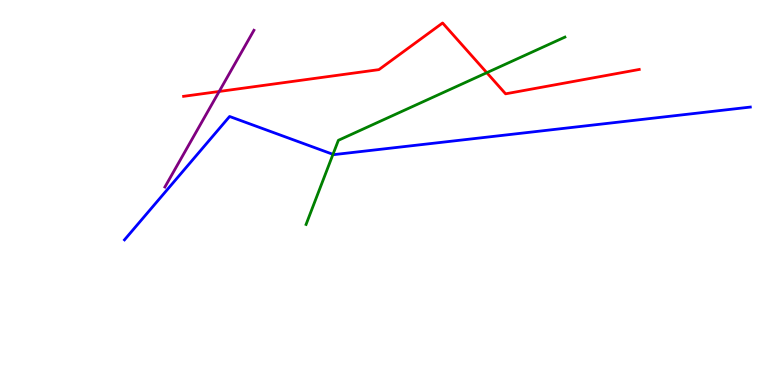[{'lines': ['blue', 'red'], 'intersections': []}, {'lines': ['green', 'red'], 'intersections': [{'x': 6.28, 'y': 8.11}]}, {'lines': ['purple', 'red'], 'intersections': [{'x': 2.83, 'y': 7.62}]}, {'lines': ['blue', 'green'], 'intersections': [{'x': 4.3, 'y': 5.99}]}, {'lines': ['blue', 'purple'], 'intersections': []}, {'lines': ['green', 'purple'], 'intersections': []}]